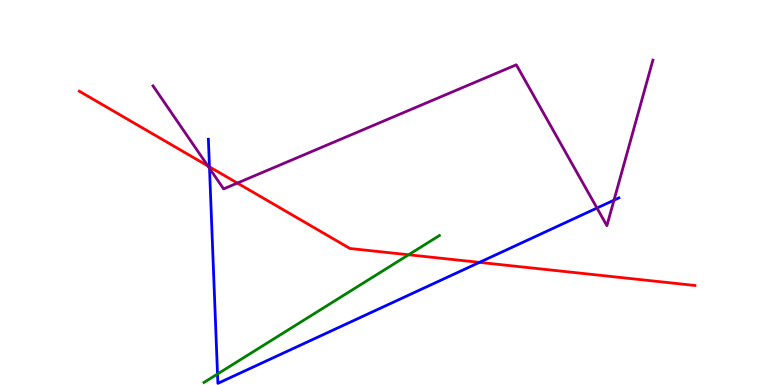[{'lines': ['blue', 'red'], 'intersections': [{'x': 2.7, 'y': 5.67}, {'x': 6.19, 'y': 3.19}]}, {'lines': ['green', 'red'], 'intersections': [{'x': 5.27, 'y': 3.38}]}, {'lines': ['purple', 'red'], 'intersections': [{'x': 2.68, 'y': 5.69}, {'x': 3.06, 'y': 5.25}]}, {'lines': ['blue', 'green'], 'intersections': [{'x': 2.81, 'y': 0.285}]}, {'lines': ['blue', 'purple'], 'intersections': [{'x': 2.7, 'y': 5.63}, {'x': 7.7, 'y': 4.6}, {'x': 7.92, 'y': 4.8}]}, {'lines': ['green', 'purple'], 'intersections': []}]